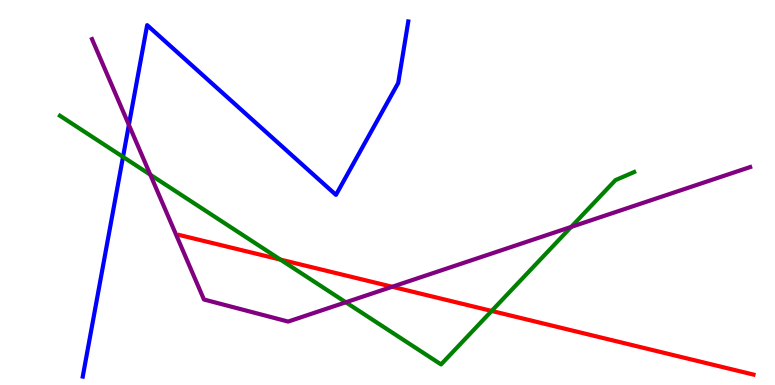[{'lines': ['blue', 'red'], 'intersections': []}, {'lines': ['green', 'red'], 'intersections': [{'x': 3.62, 'y': 3.26}, {'x': 6.34, 'y': 1.92}]}, {'lines': ['purple', 'red'], 'intersections': [{'x': 5.06, 'y': 2.55}]}, {'lines': ['blue', 'green'], 'intersections': [{'x': 1.59, 'y': 5.92}]}, {'lines': ['blue', 'purple'], 'intersections': [{'x': 1.66, 'y': 6.76}]}, {'lines': ['green', 'purple'], 'intersections': [{'x': 1.94, 'y': 5.46}, {'x': 4.46, 'y': 2.15}, {'x': 7.37, 'y': 4.11}]}]